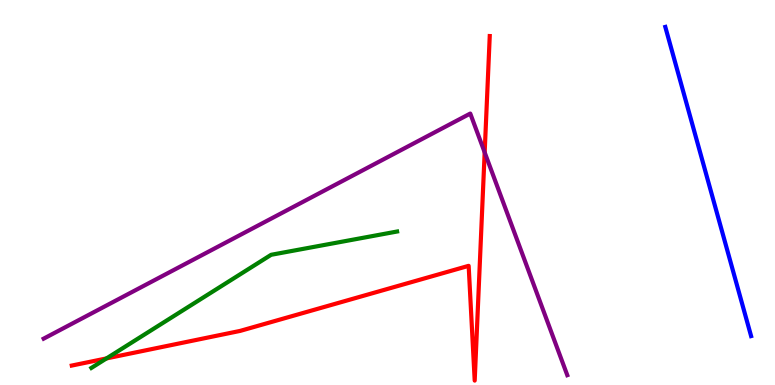[{'lines': ['blue', 'red'], 'intersections': []}, {'lines': ['green', 'red'], 'intersections': [{'x': 1.37, 'y': 0.69}]}, {'lines': ['purple', 'red'], 'intersections': [{'x': 6.25, 'y': 6.04}]}, {'lines': ['blue', 'green'], 'intersections': []}, {'lines': ['blue', 'purple'], 'intersections': []}, {'lines': ['green', 'purple'], 'intersections': []}]